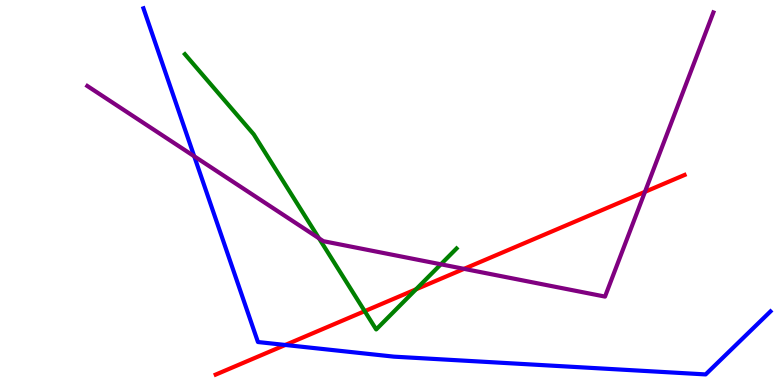[{'lines': ['blue', 'red'], 'intersections': [{'x': 3.68, 'y': 1.04}]}, {'lines': ['green', 'red'], 'intersections': [{'x': 4.71, 'y': 1.92}, {'x': 5.37, 'y': 2.49}]}, {'lines': ['purple', 'red'], 'intersections': [{'x': 5.99, 'y': 3.02}, {'x': 8.32, 'y': 5.02}]}, {'lines': ['blue', 'green'], 'intersections': []}, {'lines': ['blue', 'purple'], 'intersections': [{'x': 2.51, 'y': 5.94}]}, {'lines': ['green', 'purple'], 'intersections': [{'x': 4.12, 'y': 3.81}, {'x': 5.69, 'y': 3.14}]}]